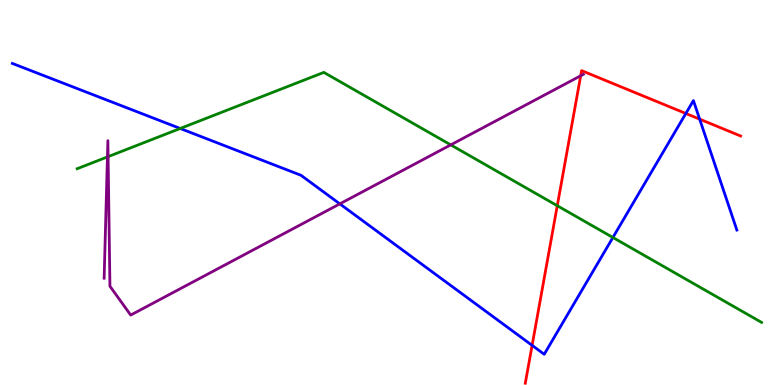[{'lines': ['blue', 'red'], 'intersections': [{'x': 6.87, 'y': 1.03}, {'x': 8.85, 'y': 7.05}, {'x': 9.03, 'y': 6.91}]}, {'lines': ['green', 'red'], 'intersections': [{'x': 7.19, 'y': 4.66}]}, {'lines': ['purple', 'red'], 'intersections': [{'x': 7.49, 'y': 8.03}]}, {'lines': ['blue', 'green'], 'intersections': [{'x': 2.33, 'y': 6.66}, {'x': 7.91, 'y': 3.83}]}, {'lines': ['blue', 'purple'], 'intersections': [{'x': 4.38, 'y': 4.7}]}, {'lines': ['green', 'purple'], 'intersections': [{'x': 1.39, 'y': 5.92}, {'x': 1.39, 'y': 5.93}, {'x': 5.82, 'y': 6.24}]}]